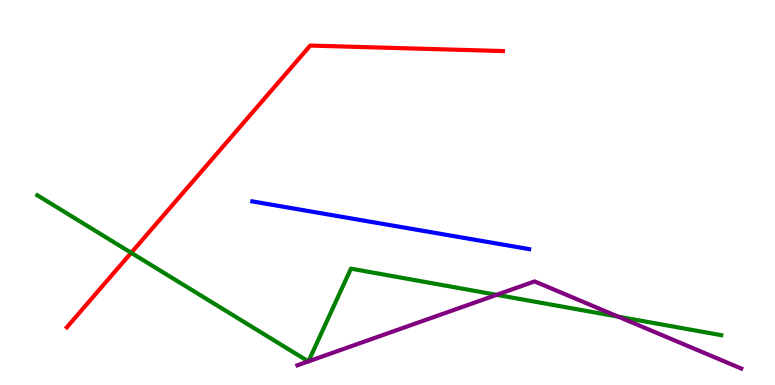[{'lines': ['blue', 'red'], 'intersections': []}, {'lines': ['green', 'red'], 'intersections': [{'x': 1.69, 'y': 3.43}]}, {'lines': ['purple', 'red'], 'intersections': []}, {'lines': ['blue', 'green'], 'intersections': []}, {'lines': ['blue', 'purple'], 'intersections': []}, {'lines': ['green', 'purple'], 'intersections': [{'x': 3.98, 'y': 0.613}, {'x': 3.98, 'y': 0.614}, {'x': 6.41, 'y': 2.34}, {'x': 7.98, 'y': 1.78}]}]